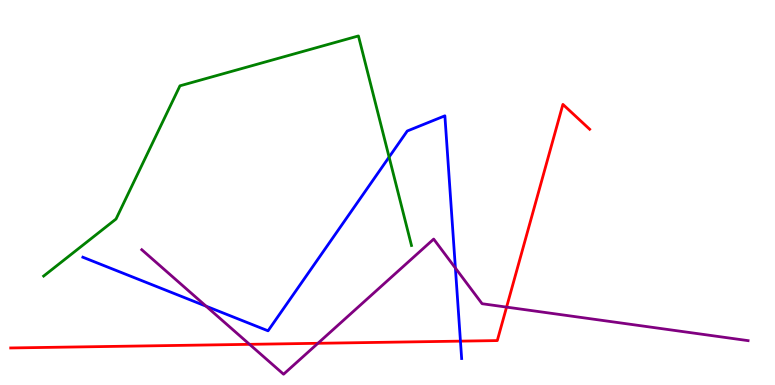[{'lines': ['blue', 'red'], 'intersections': [{'x': 5.94, 'y': 1.14}]}, {'lines': ['green', 'red'], 'intersections': []}, {'lines': ['purple', 'red'], 'intersections': [{'x': 3.22, 'y': 1.06}, {'x': 4.1, 'y': 1.08}, {'x': 6.54, 'y': 2.02}]}, {'lines': ['blue', 'green'], 'intersections': [{'x': 5.02, 'y': 5.92}]}, {'lines': ['blue', 'purple'], 'intersections': [{'x': 2.66, 'y': 2.05}, {'x': 5.88, 'y': 3.04}]}, {'lines': ['green', 'purple'], 'intersections': []}]